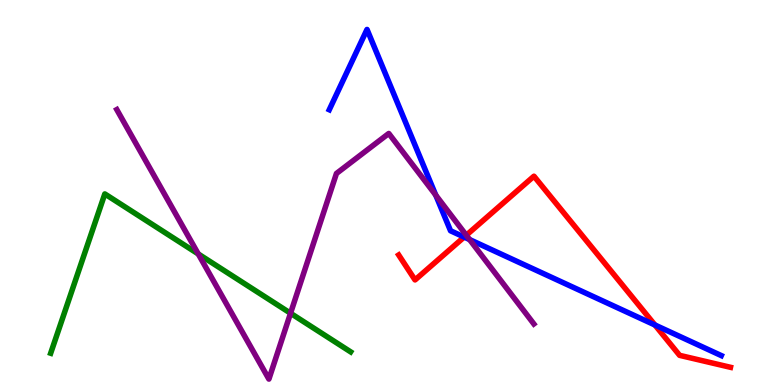[{'lines': ['blue', 'red'], 'intersections': [{'x': 5.99, 'y': 3.84}, {'x': 8.45, 'y': 1.56}]}, {'lines': ['green', 'red'], 'intersections': []}, {'lines': ['purple', 'red'], 'intersections': [{'x': 6.02, 'y': 3.89}]}, {'lines': ['blue', 'green'], 'intersections': []}, {'lines': ['blue', 'purple'], 'intersections': [{'x': 5.62, 'y': 4.93}, {'x': 6.06, 'y': 3.78}]}, {'lines': ['green', 'purple'], 'intersections': [{'x': 2.56, 'y': 3.4}, {'x': 3.75, 'y': 1.86}]}]